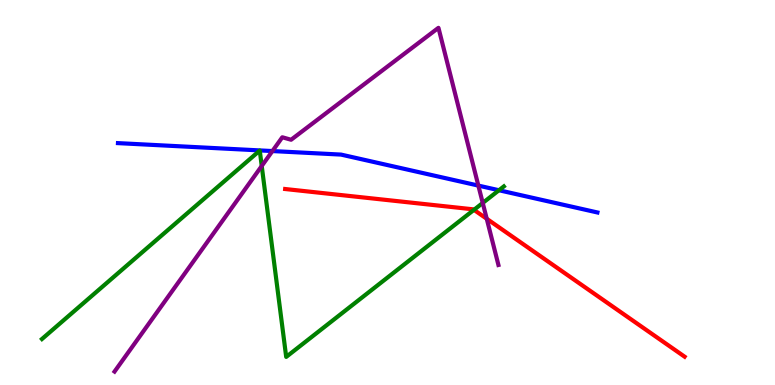[{'lines': ['blue', 'red'], 'intersections': []}, {'lines': ['green', 'red'], 'intersections': [{'x': 6.12, 'y': 4.55}]}, {'lines': ['purple', 'red'], 'intersections': [{'x': 6.28, 'y': 4.32}]}, {'lines': ['blue', 'green'], 'intersections': [{'x': 6.44, 'y': 5.06}]}, {'lines': ['blue', 'purple'], 'intersections': [{'x': 3.52, 'y': 6.08}, {'x': 6.17, 'y': 5.18}]}, {'lines': ['green', 'purple'], 'intersections': [{'x': 3.38, 'y': 5.69}, {'x': 6.23, 'y': 4.73}]}]